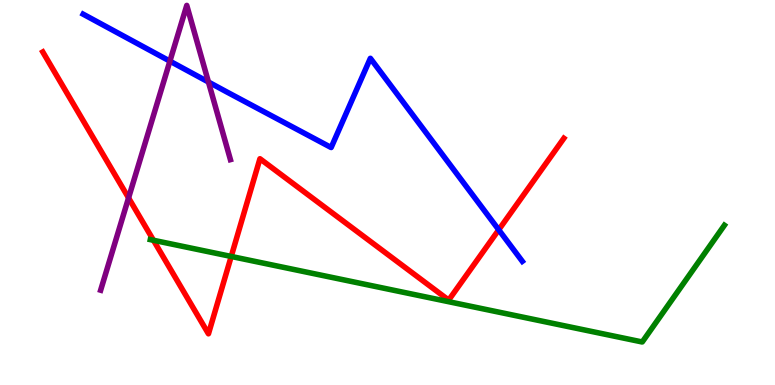[{'lines': ['blue', 'red'], 'intersections': [{'x': 6.44, 'y': 4.03}]}, {'lines': ['green', 'red'], 'intersections': [{'x': 1.98, 'y': 3.76}, {'x': 2.98, 'y': 3.34}]}, {'lines': ['purple', 'red'], 'intersections': [{'x': 1.66, 'y': 4.86}]}, {'lines': ['blue', 'green'], 'intersections': []}, {'lines': ['blue', 'purple'], 'intersections': [{'x': 2.19, 'y': 8.41}, {'x': 2.69, 'y': 7.87}]}, {'lines': ['green', 'purple'], 'intersections': []}]